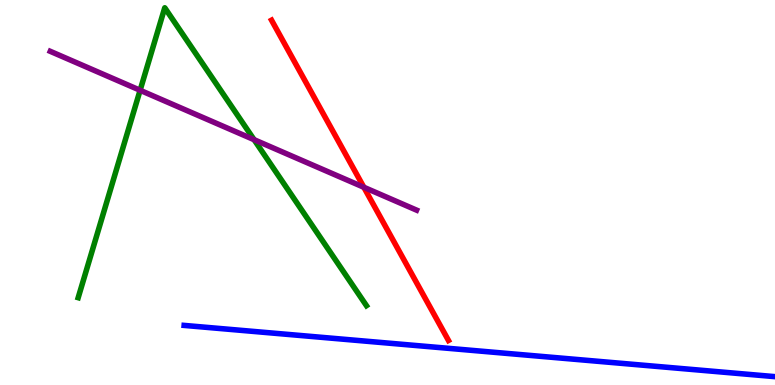[{'lines': ['blue', 'red'], 'intersections': []}, {'lines': ['green', 'red'], 'intersections': []}, {'lines': ['purple', 'red'], 'intersections': [{'x': 4.69, 'y': 5.14}]}, {'lines': ['blue', 'green'], 'intersections': []}, {'lines': ['blue', 'purple'], 'intersections': []}, {'lines': ['green', 'purple'], 'intersections': [{'x': 1.81, 'y': 7.66}, {'x': 3.28, 'y': 6.37}]}]